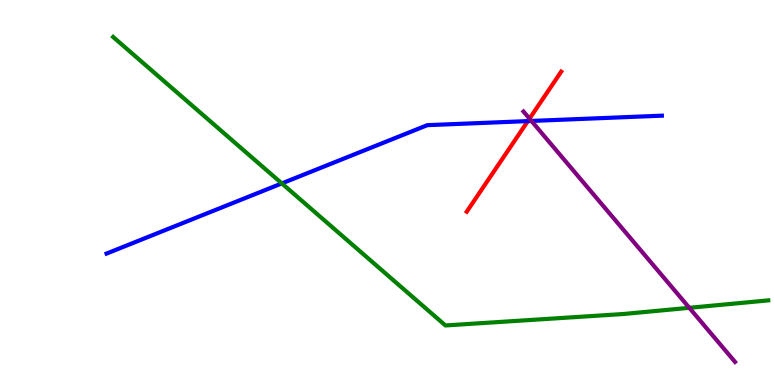[{'lines': ['blue', 'red'], 'intersections': [{'x': 6.81, 'y': 6.85}]}, {'lines': ['green', 'red'], 'intersections': []}, {'lines': ['purple', 'red'], 'intersections': [{'x': 6.83, 'y': 6.92}]}, {'lines': ['blue', 'green'], 'intersections': [{'x': 3.64, 'y': 5.24}]}, {'lines': ['blue', 'purple'], 'intersections': [{'x': 6.86, 'y': 6.86}]}, {'lines': ['green', 'purple'], 'intersections': [{'x': 8.89, 'y': 2.0}]}]